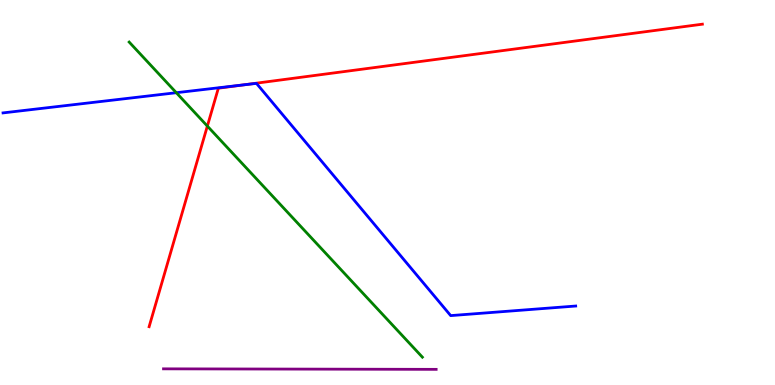[{'lines': ['blue', 'red'], 'intersections': [{'x': 3.15, 'y': 7.8}]}, {'lines': ['green', 'red'], 'intersections': [{'x': 2.68, 'y': 6.73}]}, {'lines': ['purple', 'red'], 'intersections': []}, {'lines': ['blue', 'green'], 'intersections': [{'x': 2.27, 'y': 7.59}]}, {'lines': ['blue', 'purple'], 'intersections': []}, {'lines': ['green', 'purple'], 'intersections': []}]